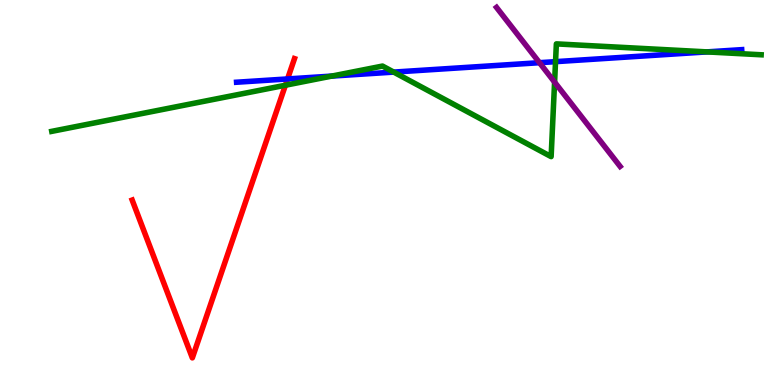[{'lines': ['blue', 'red'], 'intersections': [{'x': 3.71, 'y': 7.95}]}, {'lines': ['green', 'red'], 'intersections': [{'x': 3.68, 'y': 7.79}]}, {'lines': ['purple', 'red'], 'intersections': []}, {'lines': ['blue', 'green'], 'intersections': [{'x': 4.28, 'y': 8.02}, {'x': 5.08, 'y': 8.13}, {'x': 7.17, 'y': 8.4}, {'x': 9.12, 'y': 8.65}]}, {'lines': ['blue', 'purple'], 'intersections': [{'x': 6.96, 'y': 8.37}]}, {'lines': ['green', 'purple'], 'intersections': [{'x': 7.16, 'y': 7.87}]}]